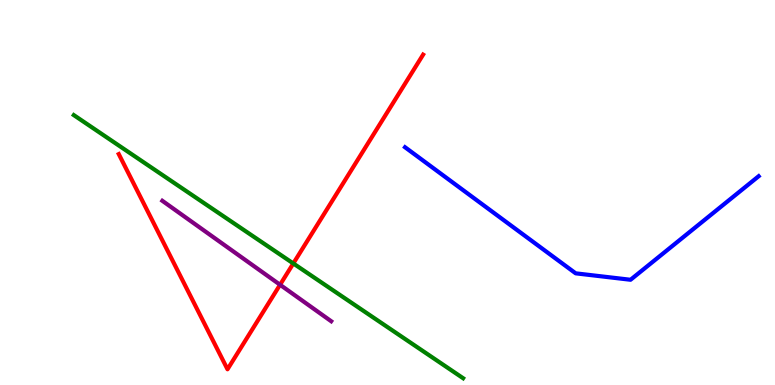[{'lines': ['blue', 'red'], 'intersections': []}, {'lines': ['green', 'red'], 'intersections': [{'x': 3.78, 'y': 3.16}]}, {'lines': ['purple', 'red'], 'intersections': [{'x': 3.61, 'y': 2.6}]}, {'lines': ['blue', 'green'], 'intersections': []}, {'lines': ['blue', 'purple'], 'intersections': []}, {'lines': ['green', 'purple'], 'intersections': []}]